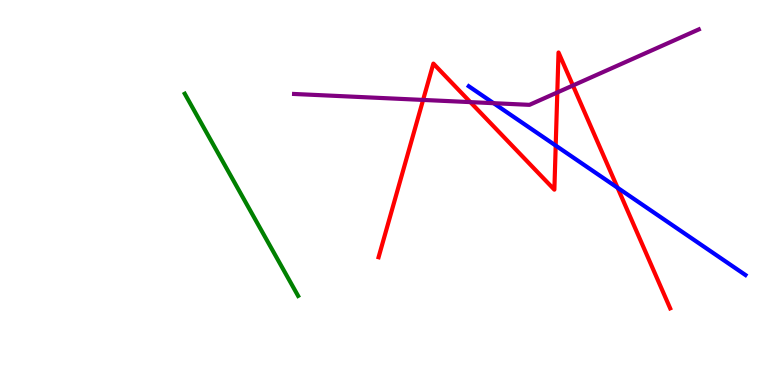[{'lines': ['blue', 'red'], 'intersections': [{'x': 7.17, 'y': 6.22}, {'x': 7.97, 'y': 5.12}]}, {'lines': ['green', 'red'], 'intersections': []}, {'lines': ['purple', 'red'], 'intersections': [{'x': 5.46, 'y': 7.4}, {'x': 6.07, 'y': 7.35}, {'x': 7.19, 'y': 7.6}, {'x': 7.39, 'y': 7.78}]}, {'lines': ['blue', 'green'], 'intersections': []}, {'lines': ['blue', 'purple'], 'intersections': [{'x': 6.37, 'y': 7.32}]}, {'lines': ['green', 'purple'], 'intersections': []}]